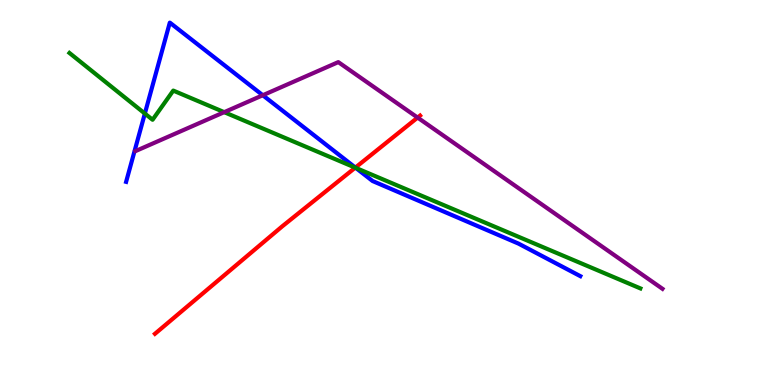[{'lines': ['blue', 'red'], 'intersections': [{'x': 4.59, 'y': 5.65}]}, {'lines': ['green', 'red'], 'intersections': [{'x': 4.58, 'y': 5.65}]}, {'lines': ['purple', 'red'], 'intersections': [{'x': 5.39, 'y': 6.95}]}, {'lines': ['blue', 'green'], 'intersections': [{'x': 1.87, 'y': 7.05}, {'x': 4.59, 'y': 5.64}]}, {'lines': ['blue', 'purple'], 'intersections': [{'x': 3.39, 'y': 7.53}]}, {'lines': ['green', 'purple'], 'intersections': [{'x': 2.89, 'y': 7.09}]}]